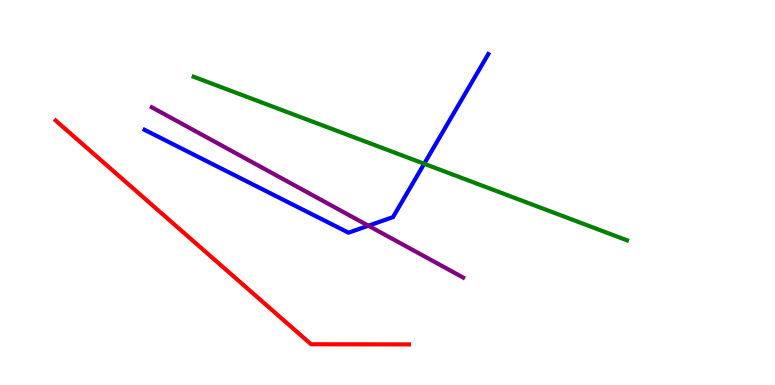[{'lines': ['blue', 'red'], 'intersections': []}, {'lines': ['green', 'red'], 'intersections': []}, {'lines': ['purple', 'red'], 'intersections': []}, {'lines': ['blue', 'green'], 'intersections': [{'x': 5.47, 'y': 5.75}]}, {'lines': ['blue', 'purple'], 'intersections': [{'x': 4.75, 'y': 4.14}]}, {'lines': ['green', 'purple'], 'intersections': []}]